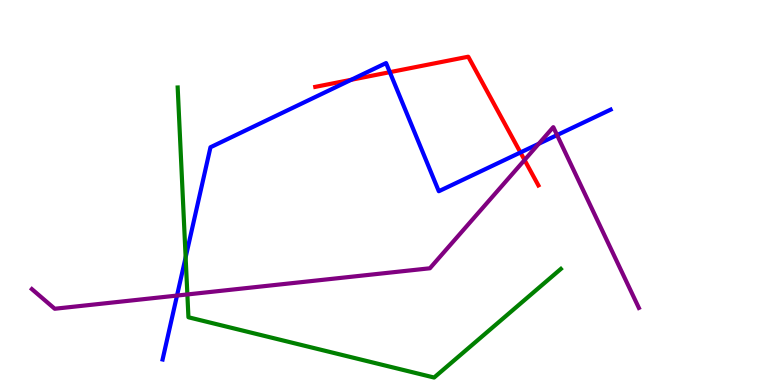[{'lines': ['blue', 'red'], 'intersections': [{'x': 4.53, 'y': 7.93}, {'x': 5.03, 'y': 8.13}, {'x': 6.72, 'y': 6.04}]}, {'lines': ['green', 'red'], 'intersections': []}, {'lines': ['purple', 'red'], 'intersections': [{'x': 6.77, 'y': 5.84}]}, {'lines': ['blue', 'green'], 'intersections': [{'x': 2.4, 'y': 3.31}]}, {'lines': ['blue', 'purple'], 'intersections': [{'x': 2.28, 'y': 2.32}, {'x': 6.95, 'y': 6.27}, {'x': 7.19, 'y': 6.49}]}, {'lines': ['green', 'purple'], 'intersections': [{'x': 2.42, 'y': 2.35}]}]